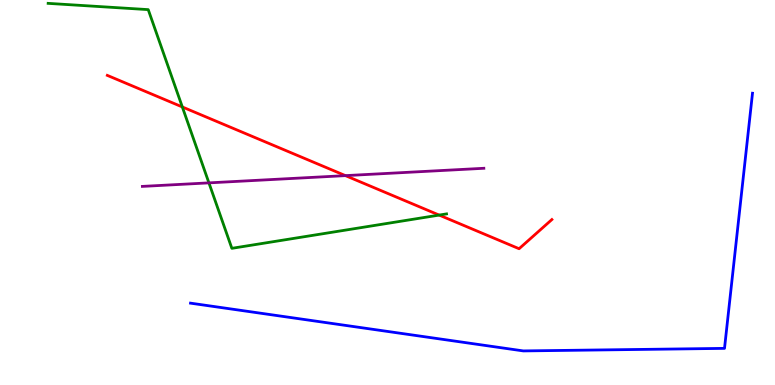[{'lines': ['blue', 'red'], 'intersections': []}, {'lines': ['green', 'red'], 'intersections': [{'x': 2.35, 'y': 7.22}, {'x': 5.67, 'y': 4.41}]}, {'lines': ['purple', 'red'], 'intersections': [{'x': 4.46, 'y': 5.44}]}, {'lines': ['blue', 'green'], 'intersections': []}, {'lines': ['blue', 'purple'], 'intersections': []}, {'lines': ['green', 'purple'], 'intersections': [{'x': 2.7, 'y': 5.25}]}]